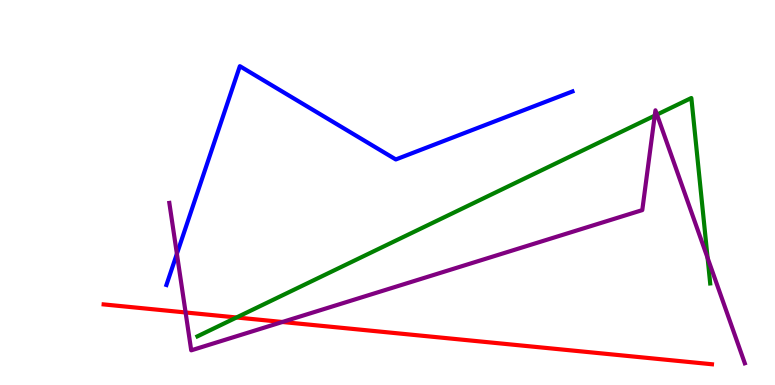[{'lines': ['blue', 'red'], 'intersections': []}, {'lines': ['green', 'red'], 'intersections': [{'x': 3.05, 'y': 1.75}]}, {'lines': ['purple', 'red'], 'intersections': [{'x': 2.39, 'y': 1.88}, {'x': 3.64, 'y': 1.64}]}, {'lines': ['blue', 'green'], 'intersections': []}, {'lines': ['blue', 'purple'], 'intersections': [{'x': 2.28, 'y': 3.41}]}, {'lines': ['green', 'purple'], 'intersections': [{'x': 8.45, 'y': 7.0}, {'x': 8.48, 'y': 7.02}, {'x': 9.13, 'y': 3.3}]}]